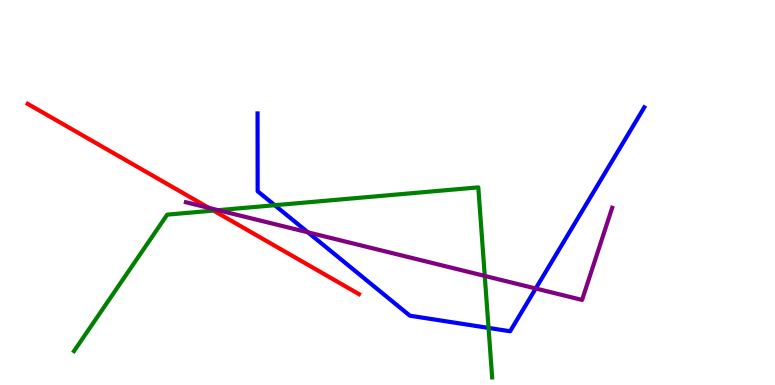[{'lines': ['blue', 'red'], 'intersections': []}, {'lines': ['green', 'red'], 'intersections': [{'x': 2.76, 'y': 4.53}]}, {'lines': ['purple', 'red'], 'intersections': [{'x': 2.7, 'y': 4.6}]}, {'lines': ['blue', 'green'], 'intersections': [{'x': 3.55, 'y': 4.67}, {'x': 6.3, 'y': 1.48}]}, {'lines': ['blue', 'purple'], 'intersections': [{'x': 3.97, 'y': 3.97}, {'x': 6.91, 'y': 2.51}]}, {'lines': ['green', 'purple'], 'intersections': [{'x': 2.81, 'y': 4.54}, {'x': 6.25, 'y': 2.83}]}]